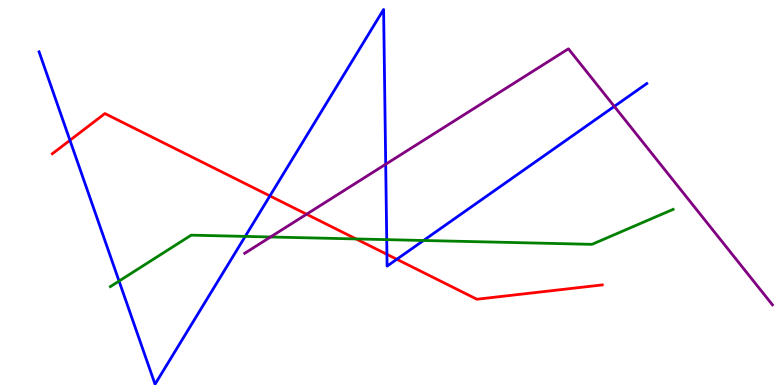[{'lines': ['blue', 'red'], 'intersections': [{'x': 0.902, 'y': 6.36}, {'x': 3.48, 'y': 4.91}, {'x': 4.99, 'y': 3.39}, {'x': 5.12, 'y': 3.27}]}, {'lines': ['green', 'red'], 'intersections': [{'x': 4.59, 'y': 3.79}]}, {'lines': ['purple', 'red'], 'intersections': [{'x': 3.96, 'y': 4.44}]}, {'lines': ['blue', 'green'], 'intersections': [{'x': 1.54, 'y': 2.7}, {'x': 3.16, 'y': 3.86}, {'x': 4.99, 'y': 3.78}, {'x': 5.47, 'y': 3.75}]}, {'lines': ['blue', 'purple'], 'intersections': [{'x': 4.98, 'y': 5.73}, {'x': 7.93, 'y': 7.24}]}, {'lines': ['green', 'purple'], 'intersections': [{'x': 3.49, 'y': 3.84}]}]